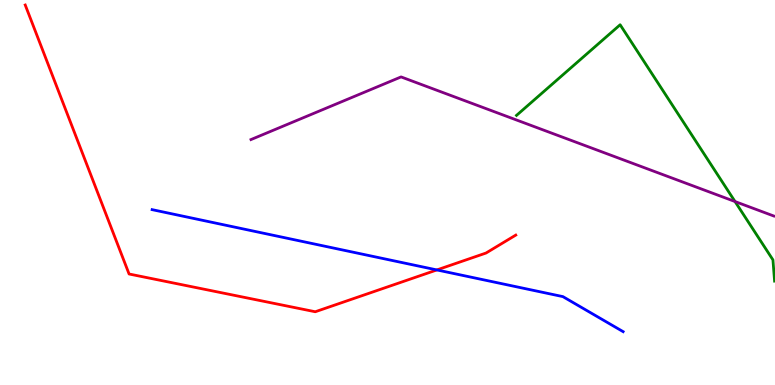[{'lines': ['blue', 'red'], 'intersections': [{'x': 5.64, 'y': 2.99}]}, {'lines': ['green', 'red'], 'intersections': []}, {'lines': ['purple', 'red'], 'intersections': []}, {'lines': ['blue', 'green'], 'intersections': []}, {'lines': ['blue', 'purple'], 'intersections': []}, {'lines': ['green', 'purple'], 'intersections': [{'x': 9.48, 'y': 4.77}]}]